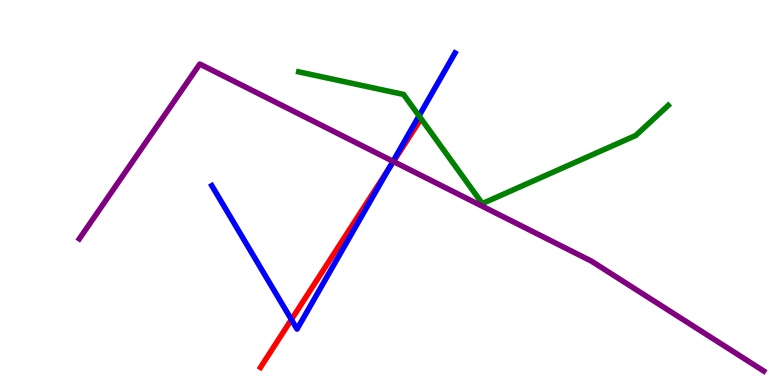[{'lines': ['blue', 'red'], 'intersections': [{'x': 3.76, 'y': 1.7}, {'x': 5.02, 'y': 5.61}]}, {'lines': ['green', 'red'], 'intersections': []}, {'lines': ['purple', 'red'], 'intersections': [{'x': 5.08, 'y': 5.8}]}, {'lines': ['blue', 'green'], 'intersections': [{'x': 5.41, 'y': 6.99}]}, {'lines': ['blue', 'purple'], 'intersections': [{'x': 5.07, 'y': 5.81}]}, {'lines': ['green', 'purple'], 'intersections': []}]